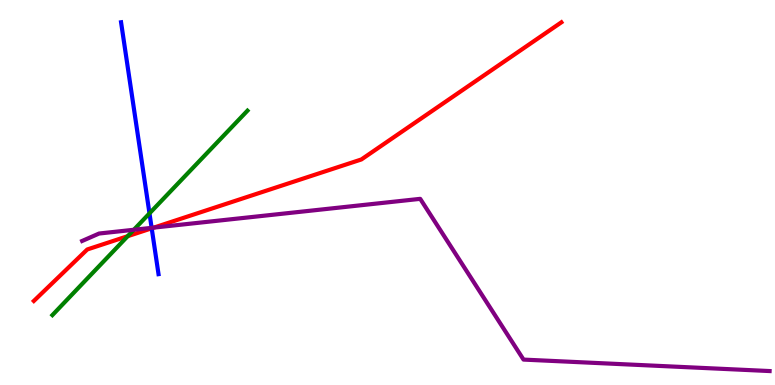[{'lines': ['blue', 'red'], 'intersections': [{'x': 1.96, 'y': 4.07}]}, {'lines': ['green', 'red'], 'intersections': [{'x': 1.65, 'y': 3.87}]}, {'lines': ['purple', 'red'], 'intersections': [{'x': 1.98, 'y': 4.09}]}, {'lines': ['blue', 'green'], 'intersections': [{'x': 1.93, 'y': 4.46}]}, {'lines': ['blue', 'purple'], 'intersections': [{'x': 1.96, 'y': 4.08}]}, {'lines': ['green', 'purple'], 'intersections': [{'x': 1.73, 'y': 4.03}]}]